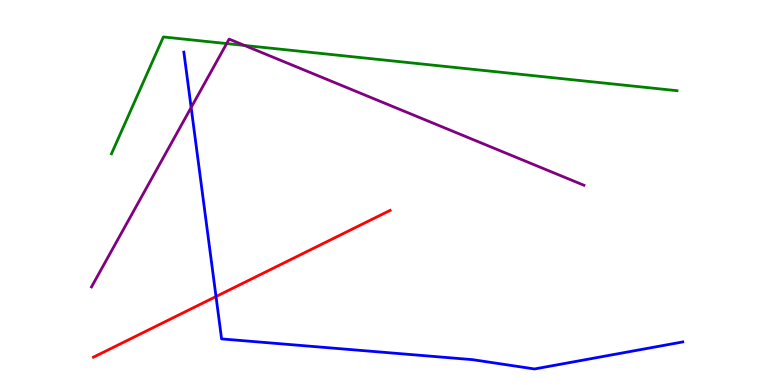[{'lines': ['blue', 'red'], 'intersections': [{'x': 2.79, 'y': 2.3}]}, {'lines': ['green', 'red'], 'intersections': []}, {'lines': ['purple', 'red'], 'intersections': []}, {'lines': ['blue', 'green'], 'intersections': []}, {'lines': ['blue', 'purple'], 'intersections': [{'x': 2.47, 'y': 7.21}]}, {'lines': ['green', 'purple'], 'intersections': [{'x': 2.92, 'y': 8.87}, {'x': 3.15, 'y': 8.82}]}]